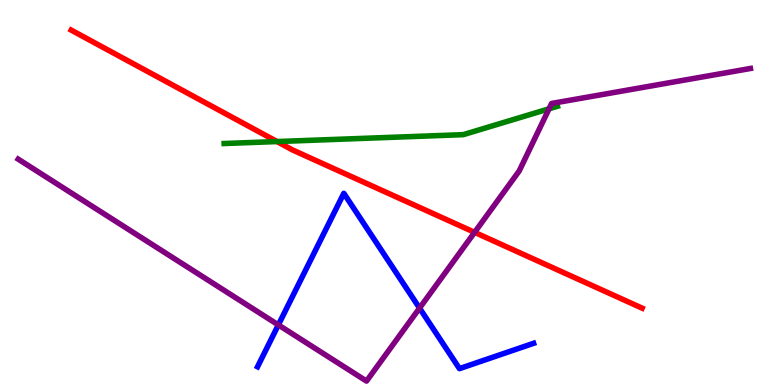[{'lines': ['blue', 'red'], 'intersections': []}, {'lines': ['green', 'red'], 'intersections': [{'x': 3.57, 'y': 6.32}]}, {'lines': ['purple', 'red'], 'intersections': [{'x': 6.12, 'y': 3.97}]}, {'lines': ['blue', 'green'], 'intersections': []}, {'lines': ['blue', 'purple'], 'intersections': [{'x': 3.59, 'y': 1.56}, {'x': 5.41, 'y': 2.0}]}, {'lines': ['green', 'purple'], 'intersections': [{'x': 7.08, 'y': 7.17}]}]